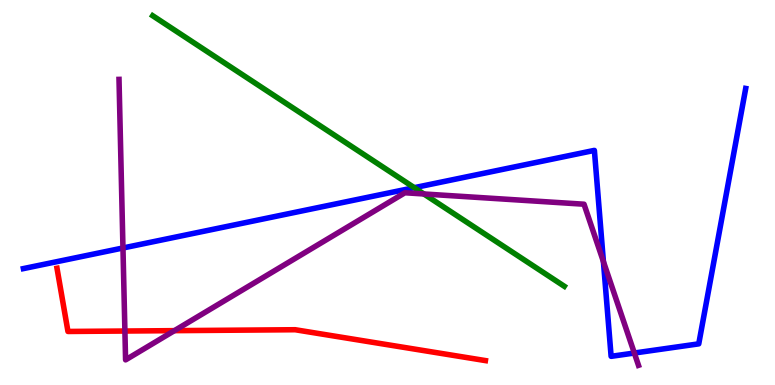[{'lines': ['blue', 'red'], 'intersections': []}, {'lines': ['green', 'red'], 'intersections': []}, {'lines': ['purple', 'red'], 'intersections': [{'x': 1.61, 'y': 1.4}, {'x': 2.25, 'y': 1.41}]}, {'lines': ['blue', 'green'], 'intersections': [{'x': 5.35, 'y': 5.13}]}, {'lines': ['blue', 'purple'], 'intersections': [{'x': 1.59, 'y': 3.56}, {'x': 7.79, 'y': 3.21}, {'x': 8.18, 'y': 0.83}]}, {'lines': ['green', 'purple'], 'intersections': [{'x': 5.47, 'y': 4.96}]}]